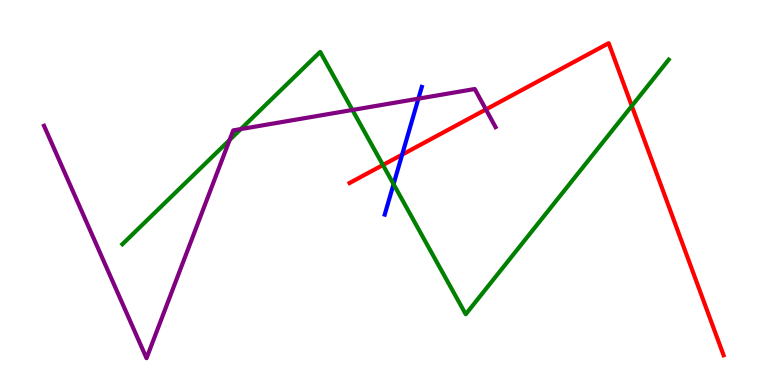[{'lines': ['blue', 'red'], 'intersections': [{'x': 5.19, 'y': 5.98}]}, {'lines': ['green', 'red'], 'intersections': [{'x': 4.94, 'y': 5.71}, {'x': 8.15, 'y': 7.25}]}, {'lines': ['purple', 'red'], 'intersections': [{'x': 6.27, 'y': 7.16}]}, {'lines': ['blue', 'green'], 'intersections': [{'x': 5.08, 'y': 5.22}]}, {'lines': ['blue', 'purple'], 'intersections': [{'x': 5.4, 'y': 7.44}]}, {'lines': ['green', 'purple'], 'intersections': [{'x': 2.96, 'y': 6.36}, {'x': 3.11, 'y': 6.65}, {'x': 4.55, 'y': 7.14}]}]